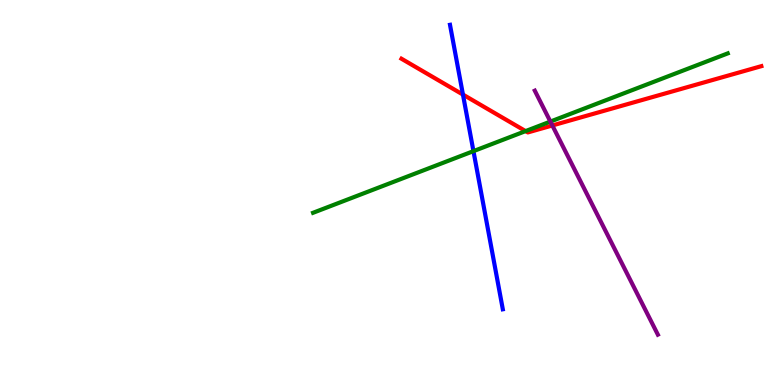[{'lines': ['blue', 'red'], 'intersections': [{'x': 5.97, 'y': 7.54}]}, {'lines': ['green', 'red'], 'intersections': [{'x': 6.78, 'y': 6.59}]}, {'lines': ['purple', 'red'], 'intersections': [{'x': 7.13, 'y': 6.74}]}, {'lines': ['blue', 'green'], 'intersections': [{'x': 6.11, 'y': 6.07}]}, {'lines': ['blue', 'purple'], 'intersections': []}, {'lines': ['green', 'purple'], 'intersections': [{'x': 7.1, 'y': 6.84}]}]